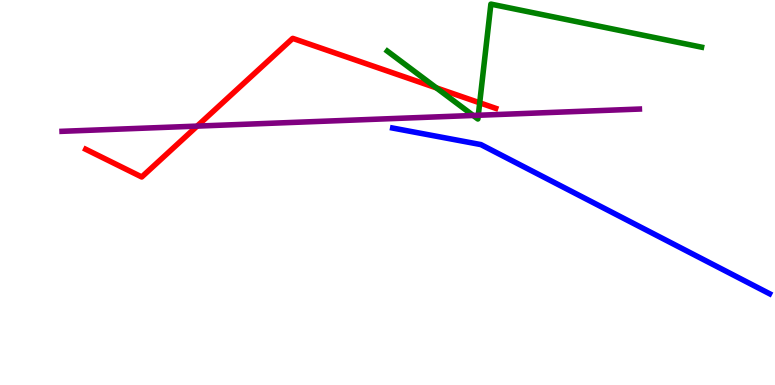[{'lines': ['blue', 'red'], 'intersections': []}, {'lines': ['green', 'red'], 'intersections': [{'x': 5.63, 'y': 7.72}, {'x': 6.19, 'y': 7.33}]}, {'lines': ['purple', 'red'], 'intersections': [{'x': 2.54, 'y': 6.72}]}, {'lines': ['blue', 'green'], 'intersections': []}, {'lines': ['blue', 'purple'], 'intersections': []}, {'lines': ['green', 'purple'], 'intersections': [{'x': 6.11, 'y': 7.0}, {'x': 6.17, 'y': 7.01}]}]